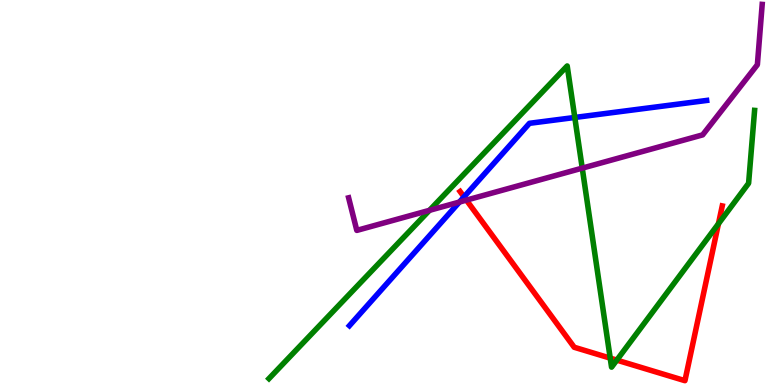[{'lines': ['blue', 'red'], 'intersections': [{'x': 5.99, 'y': 4.89}]}, {'lines': ['green', 'red'], 'intersections': [{'x': 7.87, 'y': 0.698}, {'x': 7.96, 'y': 0.646}, {'x': 9.27, 'y': 4.19}]}, {'lines': ['purple', 'red'], 'intersections': [{'x': 6.02, 'y': 4.8}]}, {'lines': ['blue', 'green'], 'intersections': [{'x': 7.42, 'y': 6.95}]}, {'lines': ['blue', 'purple'], 'intersections': [{'x': 5.93, 'y': 4.75}]}, {'lines': ['green', 'purple'], 'intersections': [{'x': 5.54, 'y': 4.54}, {'x': 7.51, 'y': 5.63}]}]